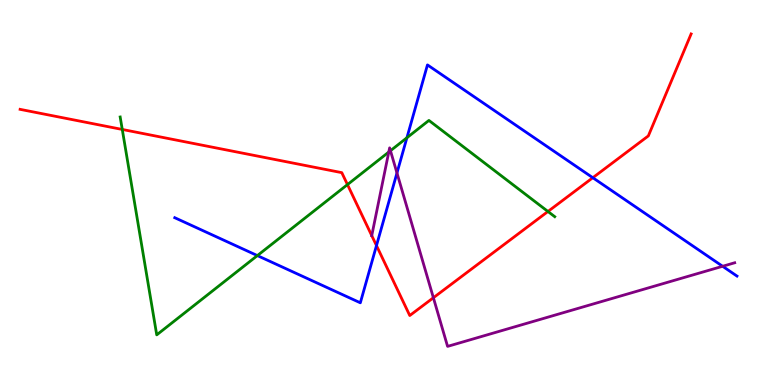[{'lines': ['blue', 'red'], 'intersections': [{'x': 4.86, 'y': 3.62}, {'x': 7.65, 'y': 5.38}]}, {'lines': ['green', 'red'], 'intersections': [{'x': 1.58, 'y': 6.64}, {'x': 4.48, 'y': 5.21}, {'x': 7.07, 'y': 4.51}]}, {'lines': ['purple', 'red'], 'intersections': [{'x': 4.8, 'y': 3.88}, {'x': 5.59, 'y': 2.27}]}, {'lines': ['blue', 'green'], 'intersections': [{'x': 3.32, 'y': 3.36}, {'x': 5.25, 'y': 6.42}]}, {'lines': ['blue', 'purple'], 'intersections': [{'x': 5.12, 'y': 5.51}, {'x': 9.32, 'y': 3.08}]}, {'lines': ['green', 'purple'], 'intersections': [{'x': 5.02, 'y': 6.05}, {'x': 5.04, 'y': 6.09}]}]